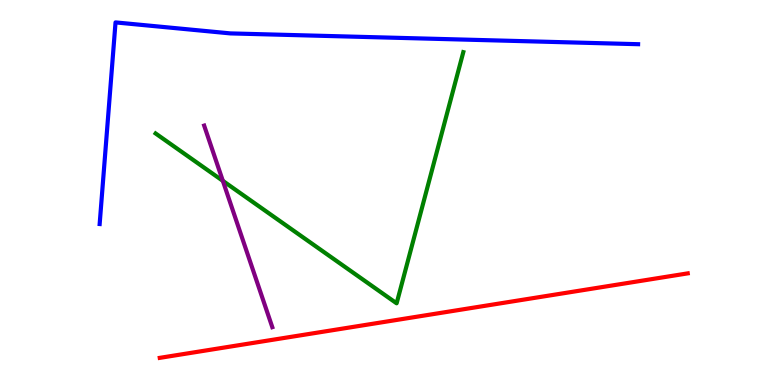[{'lines': ['blue', 'red'], 'intersections': []}, {'lines': ['green', 'red'], 'intersections': []}, {'lines': ['purple', 'red'], 'intersections': []}, {'lines': ['blue', 'green'], 'intersections': []}, {'lines': ['blue', 'purple'], 'intersections': []}, {'lines': ['green', 'purple'], 'intersections': [{'x': 2.88, 'y': 5.3}]}]